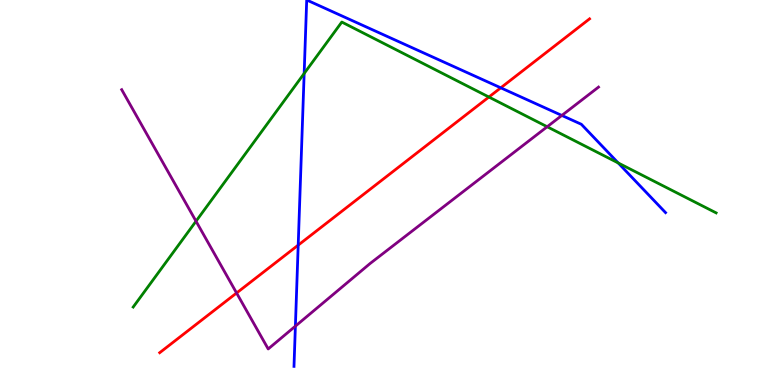[{'lines': ['blue', 'red'], 'intersections': [{'x': 3.85, 'y': 3.63}, {'x': 6.46, 'y': 7.72}]}, {'lines': ['green', 'red'], 'intersections': [{'x': 6.31, 'y': 7.48}]}, {'lines': ['purple', 'red'], 'intersections': [{'x': 3.05, 'y': 2.39}]}, {'lines': ['blue', 'green'], 'intersections': [{'x': 3.92, 'y': 8.09}, {'x': 7.98, 'y': 5.77}]}, {'lines': ['blue', 'purple'], 'intersections': [{'x': 3.81, 'y': 1.53}, {'x': 7.25, 'y': 7.0}]}, {'lines': ['green', 'purple'], 'intersections': [{'x': 2.53, 'y': 4.25}, {'x': 7.06, 'y': 6.71}]}]